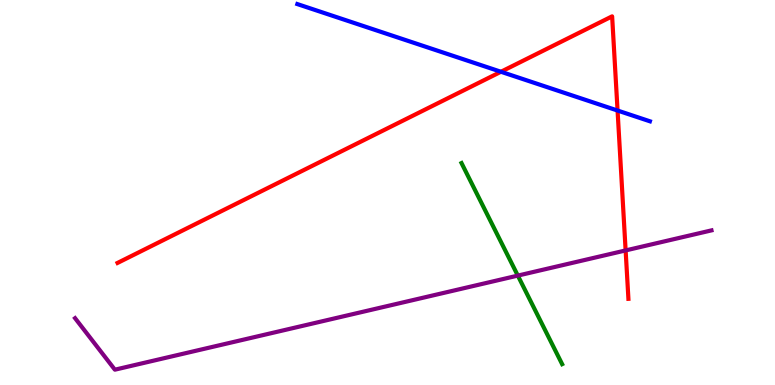[{'lines': ['blue', 'red'], 'intersections': [{'x': 6.46, 'y': 8.14}, {'x': 7.97, 'y': 7.13}]}, {'lines': ['green', 'red'], 'intersections': []}, {'lines': ['purple', 'red'], 'intersections': [{'x': 8.07, 'y': 3.5}]}, {'lines': ['blue', 'green'], 'intersections': []}, {'lines': ['blue', 'purple'], 'intersections': []}, {'lines': ['green', 'purple'], 'intersections': [{'x': 6.68, 'y': 2.84}]}]